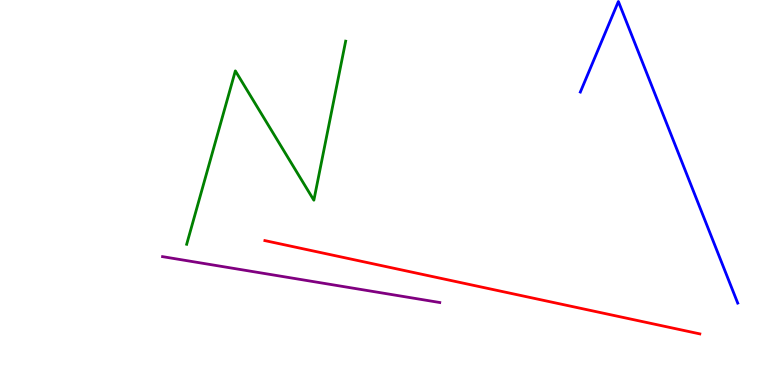[{'lines': ['blue', 'red'], 'intersections': []}, {'lines': ['green', 'red'], 'intersections': []}, {'lines': ['purple', 'red'], 'intersections': []}, {'lines': ['blue', 'green'], 'intersections': []}, {'lines': ['blue', 'purple'], 'intersections': []}, {'lines': ['green', 'purple'], 'intersections': []}]